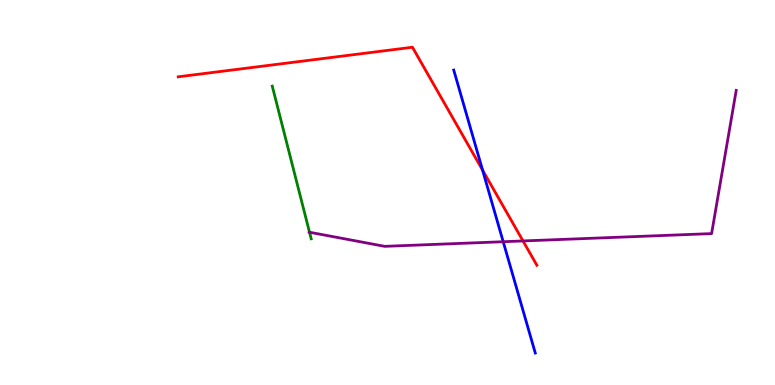[{'lines': ['blue', 'red'], 'intersections': [{'x': 6.23, 'y': 5.58}]}, {'lines': ['green', 'red'], 'intersections': []}, {'lines': ['purple', 'red'], 'intersections': [{'x': 6.75, 'y': 3.74}]}, {'lines': ['blue', 'green'], 'intersections': []}, {'lines': ['blue', 'purple'], 'intersections': [{'x': 6.49, 'y': 3.72}]}, {'lines': ['green', 'purple'], 'intersections': [{'x': 3.99, 'y': 3.97}]}]